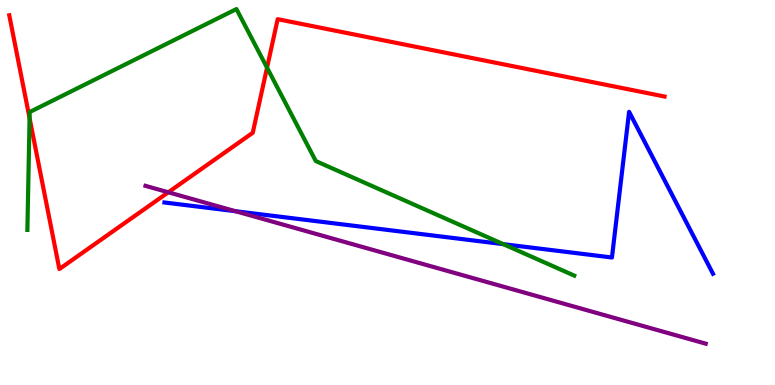[{'lines': ['blue', 'red'], 'intersections': []}, {'lines': ['green', 'red'], 'intersections': [{'x': 0.382, 'y': 6.93}, {'x': 3.45, 'y': 8.24}]}, {'lines': ['purple', 'red'], 'intersections': [{'x': 2.17, 'y': 5.01}]}, {'lines': ['blue', 'green'], 'intersections': [{'x': 6.49, 'y': 3.66}]}, {'lines': ['blue', 'purple'], 'intersections': [{'x': 3.04, 'y': 4.51}]}, {'lines': ['green', 'purple'], 'intersections': []}]